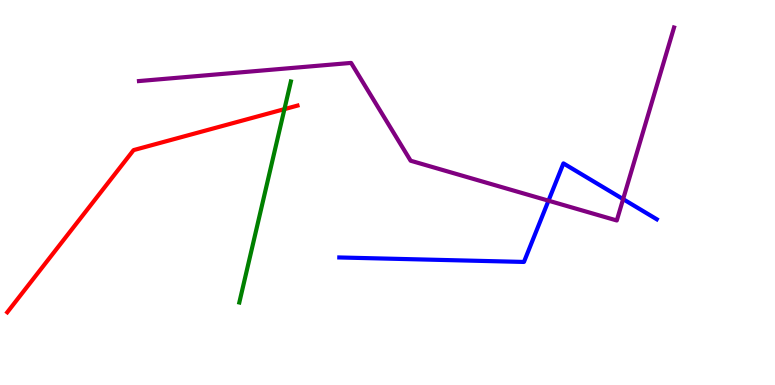[{'lines': ['blue', 'red'], 'intersections': []}, {'lines': ['green', 'red'], 'intersections': [{'x': 3.67, 'y': 7.17}]}, {'lines': ['purple', 'red'], 'intersections': []}, {'lines': ['blue', 'green'], 'intersections': []}, {'lines': ['blue', 'purple'], 'intersections': [{'x': 7.08, 'y': 4.79}, {'x': 8.04, 'y': 4.83}]}, {'lines': ['green', 'purple'], 'intersections': []}]